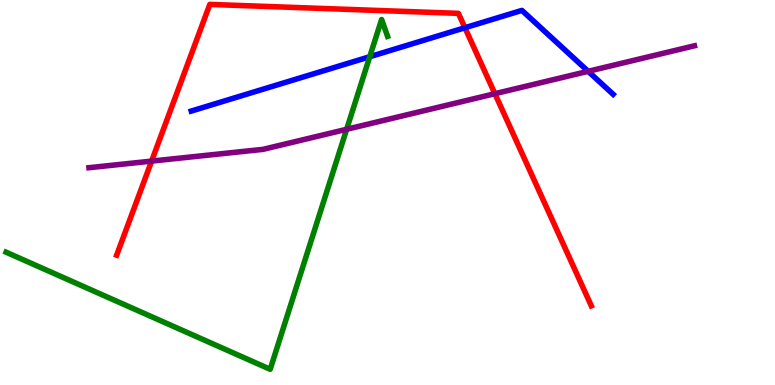[{'lines': ['blue', 'red'], 'intersections': [{'x': 6.0, 'y': 9.28}]}, {'lines': ['green', 'red'], 'intersections': []}, {'lines': ['purple', 'red'], 'intersections': [{'x': 1.96, 'y': 5.82}, {'x': 6.39, 'y': 7.57}]}, {'lines': ['blue', 'green'], 'intersections': [{'x': 4.77, 'y': 8.53}]}, {'lines': ['blue', 'purple'], 'intersections': [{'x': 7.59, 'y': 8.15}]}, {'lines': ['green', 'purple'], 'intersections': [{'x': 4.47, 'y': 6.64}]}]